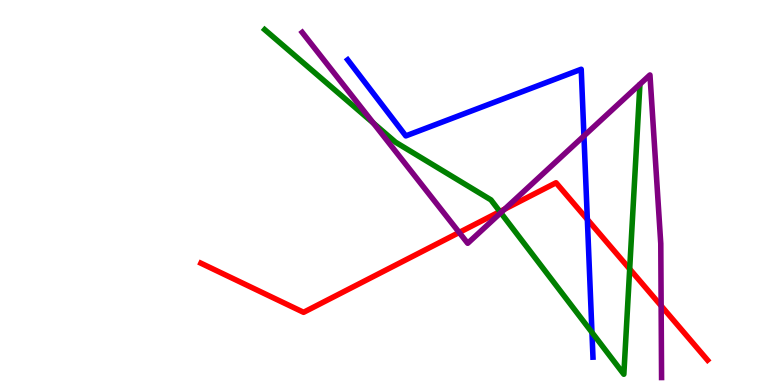[{'lines': ['blue', 'red'], 'intersections': [{'x': 7.58, 'y': 4.3}]}, {'lines': ['green', 'red'], 'intersections': [{'x': 6.45, 'y': 4.5}, {'x': 8.12, 'y': 3.01}]}, {'lines': ['purple', 'red'], 'intersections': [{'x': 5.93, 'y': 3.96}, {'x': 6.51, 'y': 4.57}, {'x': 8.53, 'y': 2.06}]}, {'lines': ['blue', 'green'], 'intersections': [{'x': 7.64, 'y': 1.37}]}, {'lines': ['blue', 'purple'], 'intersections': [{'x': 7.53, 'y': 6.47}]}, {'lines': ['green', 'purple'], 'intersections': [{'x': 4.82, 'y': 6.8}, {'x': 6.46, 'y': 4.47}]}]